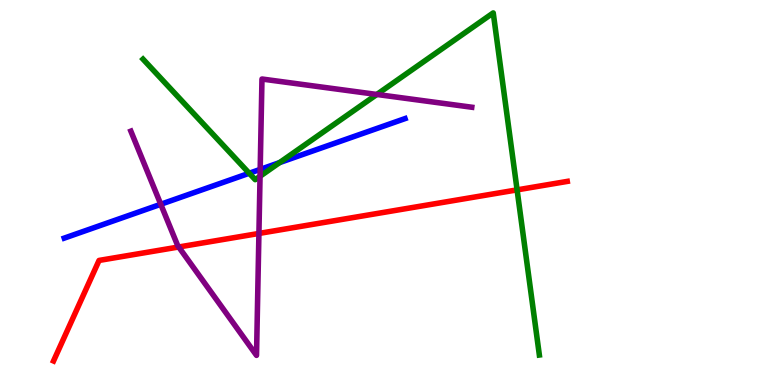[{'lines': ['blue', 'red'], 'intersections': []}, {'lines': ['green', 'red'], 'intersections': [{'x': 6.67, 'y': 5.07}]}, {'lines': ['purple', 'red'], 'intersections': [{'x': 2.31, 'y': 3.58}, {'x': 3.34, 'y': 3.94}]}, {'lines': ['blue', 'green'], 'intersections': [{'x': 3.22, 'y': 5.5}, {'x': 3.61, 'y': 5.78}]}, {'lines': ['blue', 'purple'], 'intersections': [{'x': 2.07, 'y': 4.69}, {'x': 3.36, 'y': 5.6}]}, {'lines': ['green', 'purple'], 'intersections': [{'x': 3.36, 'y': 5.42}, {'x': 4.86, 'y': 7.55}]}]